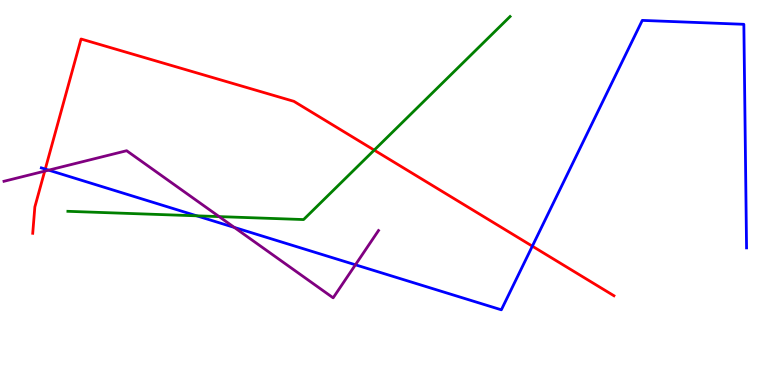[{'lines': ['blue', 'red'], 'intersections': [{'x': 0.584, 'y': 5.61}, {'x': 6.87, 'y': 3.61}]}, {'lines': ['green', 'red'], 'intersections': [{'x': 4.83, 'y': 6.1}]}, {'lines': ['purple', 'red'], 'intersections': [{'x': 0.577, 'y': 5.55}]}, {'lines': ['blue', 'green'], 'intersections': [{'x': 2.54, 'y': 4.39}]}, {'lines': ['blue', 'purple'], 'intersections': [{'x': 0.628, 'y': 5.58}, {'x': 3.02, 'y': 4.09}, {'x': 4.59, 'y': 3.12}]}, {'lines': ['green', 'purple'], 'intersections': [{'x': 2.83, 'y': 4.37}]}]